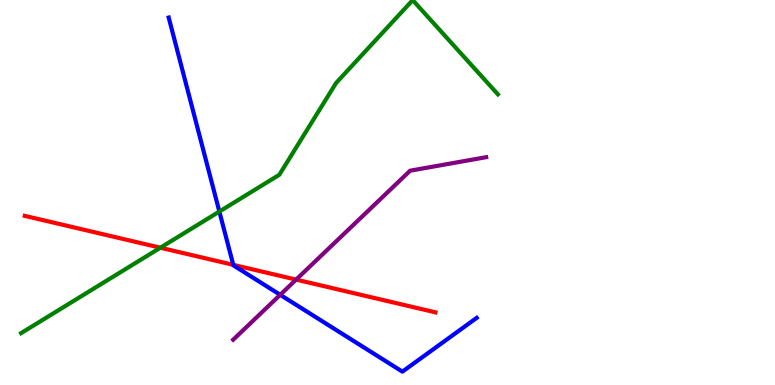[{'lines': ['blue', 'red'], 'intersections': [{'x': 3.01, 'y': 3.12}]}, {'lines': ['green', 'red'], 'intersections': [{'x': 2.07, 'y': 3.57}]}, {'lines': ['purple', 'red'], 'intersections': [{'x': 3.82, 'y': 2.74}]}, {'lines': ['blue', 'green'], 'intersections': [{'x': 2.83, 'y': 4.5}]}, {'lines': ['blue', 'purple'], 'intersections': [{'x': 3.62, 'y': 2.34}]}, {'lines': ['green', 'purple'], 'intersections': []}]